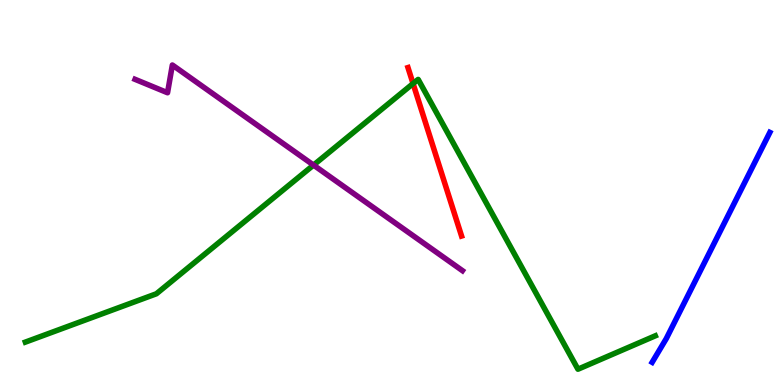[{'lines': ['blue', 'red'], 'intersections': []}, {'lines': ['green', 'red'], 'intersections': [{'x': 5.33, 'y': 7.83}]}, {'lines': ['purple', 'red'], 'intersections': []}, {'lines': ['blue', 'green'], 'intersections': []}, {'lines': ['blue', 'purple'], 'intersections': []}, {'lines': ['green', 'purple'], 'intersections': [{'x': 4.05, 'y': 5.71}]}]